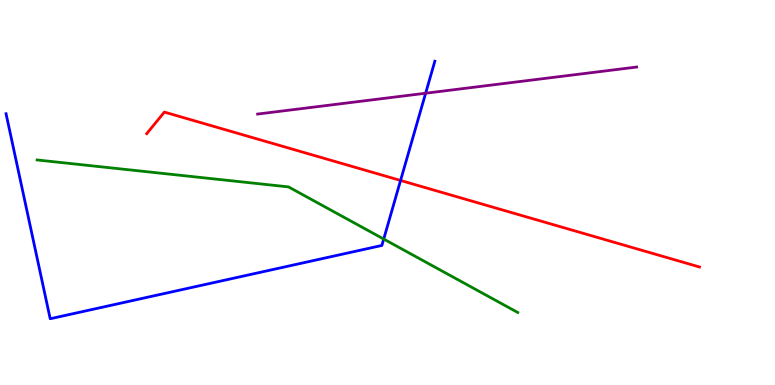[{'lines': ['blue', 'red'], 'intersections': [{'x': 5.17, 'y': 5.31}]}, {'lines': ['green', 'red'], 'intersections': []}, {'lines': ['purple', 'red'], 'intersections': []}, {'lines': ['blue', 'green'], 'intersections': [{'x': 4.95, 'y': 3.79}]}, {'lines': ['blue', 'purple'], 'intersections': [{'x': 5.49, 'y': 7.58}]}, {'lines': ['green', 'purple'], 'intersections': []}]